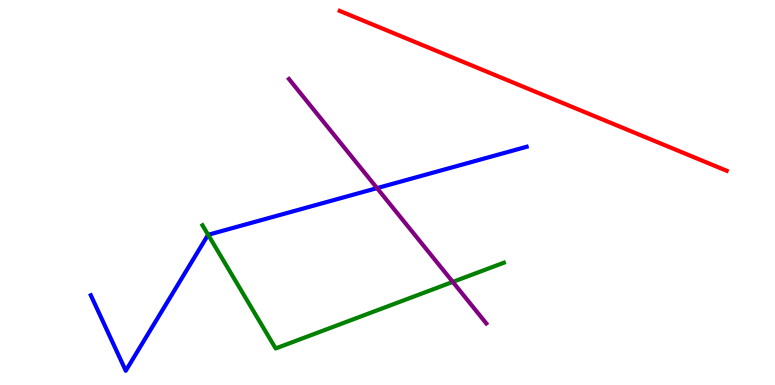[{'lines': ['blue', 'red'], 'intersections': []}, {'lines': ['green', 'red'], 'intersections': []}, {'lines': ['purple', 'red'], 'intersections': []}, {'lines': ['blue', 'green'], 'intersections': [{'x': 2.69, 'y': 3.9}]}, {'lines': ['blue', 'purple'], 'intersections': [{'x': 4.87, 'y': 5.11}]}, {'lines': ['green', 'purple'], 'intersections': [{'x': 5.84, 'y': 2.68}]}]